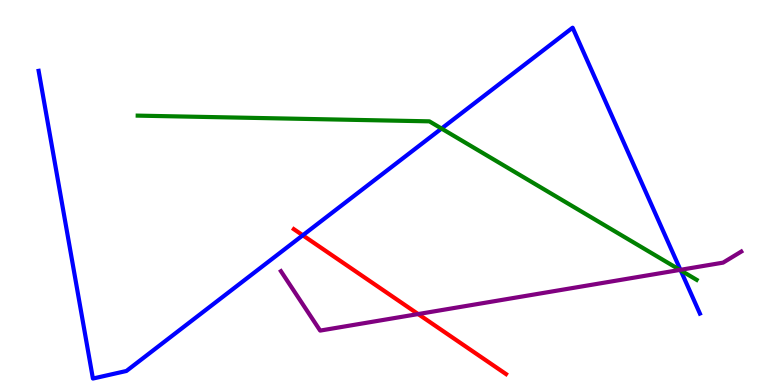[{'lines': ['blue', 'red'], 'intersections': [{'x': 3.91, 'y': 3.89}]}, {'lines': ['green', 'red'], 'intersections': []}, {'lines': ['purple', 'red'], 'intersections': [{'x': 5.4, 'y': 1.84}]}, {'lines': ['blue', 'green'], 'intersections': [{'x': 5.7, 'y': 6.66}, {'x': 8.78, 'y': 2.98}]}, {'lines': ['blue', 'purple'], 'intersections': [{'x': 8.78, 'y': 2.99}]}, {'lines': ['green', 'purple'], 'intersections': [{'x': 8.77, 'y': 2.99}]}]